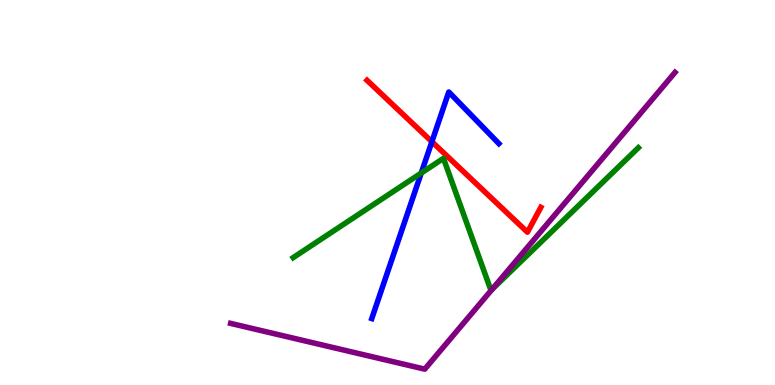[{'lines': ['blue', 'red'], 'intersections': [{'x': 5.57, 'y': 6.32}]}, {'lines': ['green', 'red'], 'intersections': []}, {'lines': ['purple', 'red'], 'intersections': []}, {'lines': ['blue', 'green'], 'intersections': [{'x': 5.44, 'y': 5.51}]}, {'lines': ['blue', 'purple'], 'intersections': []}, {'lines': ['green', 'purple'], 'intersections': [{'x': 6.35, 'y': 2.48}]}]